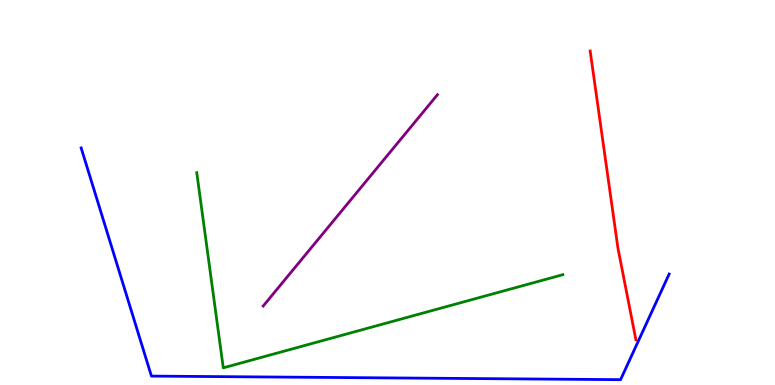[{'lines': ['blue', 'red'], 'intersections': []}, {'lines': ['green', 'red'], 'intersections': []}, {'lines': ['purple', 'red'], 'intersections': []}, {'lines': ['blue', 'green'], 'intersections': []}, {'lines': ['blue', 'purple'], 'intersections': []}, {'lines': ['green', 'purple'], 'intersections': []}]